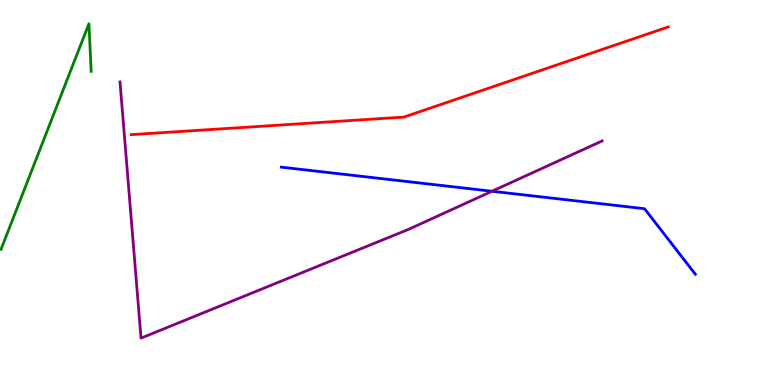[{'lines': ['blue', 'red'], 'intersections': []}, {'lines': ['green', 'red'], 'intersections': []}, {'lines': ['purple', 'red'], 'intersections': []}, {'lines': ['blue', 'green'], 'intersections': []}, {'lines': ['blue', 'purple'], 'intersections': [{'x': 6.35, 'y': 5.03}]}, {'lines': ['green', 'purple'], 'intersections': []}]